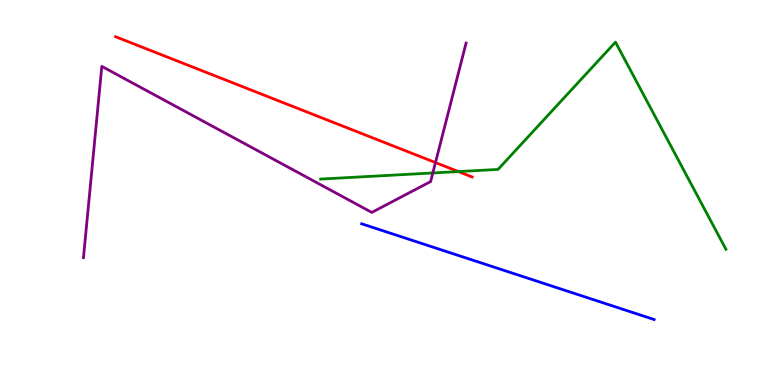[{'lines': ['blue', 'red'], 'intersections': []}, {'lines': ['green', 'red'], 'intersections': [{'x': 5.91, 'y': 5.54}]}, {'lines': ['purple', 'red'], 'intersections': [{'x': 5.62, 'y': 5.78}]}, {'lines': ['blue', 'green'], 'intersections': []}, {'lines': ['blue', 'purple'], 'intersections': []}, {'lines': ['green', 'purple'], 'intersections': [{'x': 5.58, 'y': 5.51}]}]